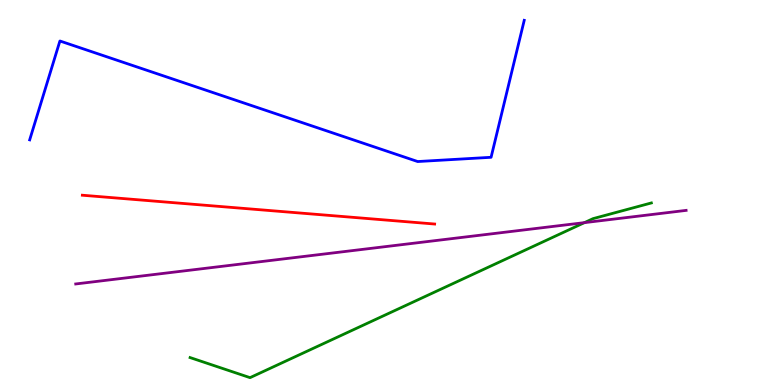[{'lines': ['blue', 'red'], 'intersections': []}, {'lines': ['green', 'red'], 'intersections': []}, {'lines': ['purple', 'red'], 'intersections': []}, {'lines': ['blue', 'green'], 'intersections': []}, {'lines': ['blue', 'purple'], 'intersections': []}, {'lines': ['green', 'purple'], 'intersections': [{'x': 7.54, 'y': 4.22}]}]